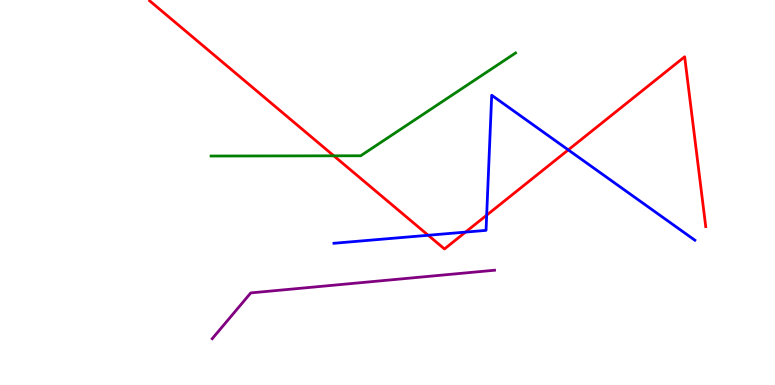[{'lines': ['blue', 'red'], 'intersections': [{'x': 5.53, 'y': 3.89}, {'x': 6.01, 'y': 3.97}, {'x': 6.28, 'y': 4.41}, {'x': 7.33, 'y': 6.11}]}, {'lines': ['green', 'red'], 'intersections': [{'x': 4.31, 'y': 5.95}]}, {'lines': ['purple', 'red'], 'intersections': []}, {'lines': ['blue', 'green'], 'intersections': []}, {'lines': ['blue', 'purple'], 'intersections': []}, {'lines': ['green', 'purple'], 'intersections': []}]